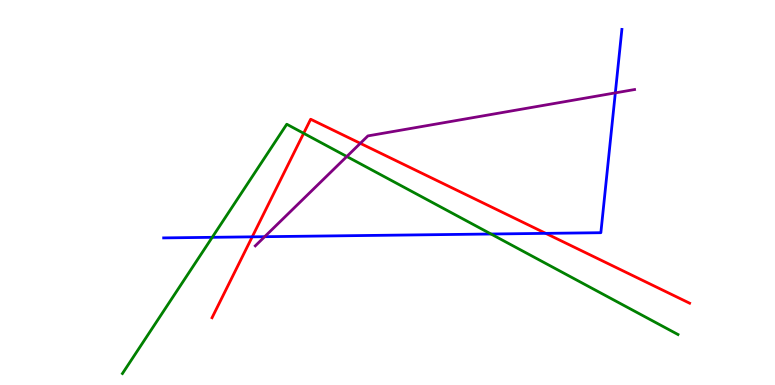[{'lines': ['blue', 'red'], 'intersections': [{'x': 3.25, 'y': 3.85}, {'x': 7.04, 'y': 3.94}]}, {'lines': ['green', 'red'], 'intersections': [{'x': 3.92, 'y': 6.54}]}, {'lines': ['purple', 'red'], 'intersections': [{'x': 4.65, 'y': 6.28}]}, {'lines': ['blue', 'green'], 'intersections': [{'x': 2.74, 'y': 3.84}, {'x': 6.34, 'y': 3.92}]}, {'lines': ['blue', 'purple'], 'intersections': [{'x': 3.42, 'y': 3.85}, {'x': 7.94, 'y': 7.59}]}, {'lines': ['green', 'purple'], 'intersections': [{'x': 4.48, 'y': 5.93}]}]